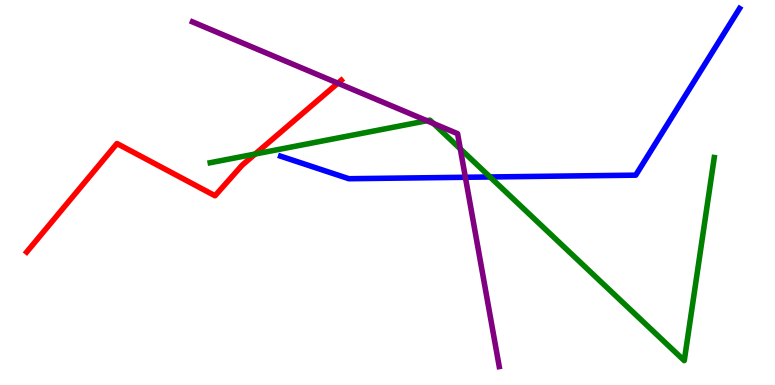[{'lines': ['blue', 'red'], 'intersections': []}, {'lines': ['green', 'red'], 'intersections': [{'x': 3.29, 'y': 6.0}]}, {'lines': ['purple', 'red'], 'intersections': [{'x': 4.36, 'y': 7.84}]}, {'lines': ['blue', 'green'], 'intersections': [{'x': 6.32, 'y': 5.4}]}, {'lines': ['blue', 'purple'], 'intersections': [{'x': 6.0, 'y': 5.4}]}, {'lines': ['green', 'purple'], 'intersections': [{'x': 5.51, 'y': 6.86}, {'x': 5.59, 'y': 6.79}, {'x': 5.94, 'y': 6.13}]}]